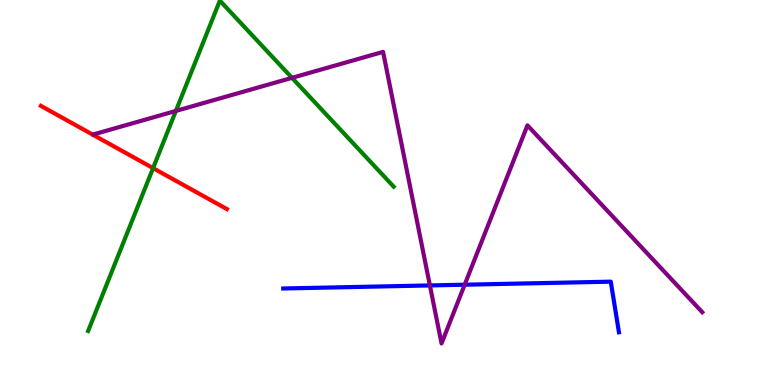[{'lines': ['blue', 'red'], 'intersections': []}, {'lines': ['green', 'red'], 'intersections': [{'x': 1.98, 'y': 5.63}]}, {'lines': ['purple', 'red'], 'intersections': []}, {'lines': ['blue', 'green'], 'intersections': []}, {'lines': ['blue', 'purple'], 'intersections': [{'x': 5.55, 'y': 2.59}, {'x': 6.0, 'y': 2.6}]}, {'lines': ['green', 'purple'], 'intersections': [{'x': 2.27, 'y': 7.12}, {'x': 3.77, 'y': 7.98}]}]